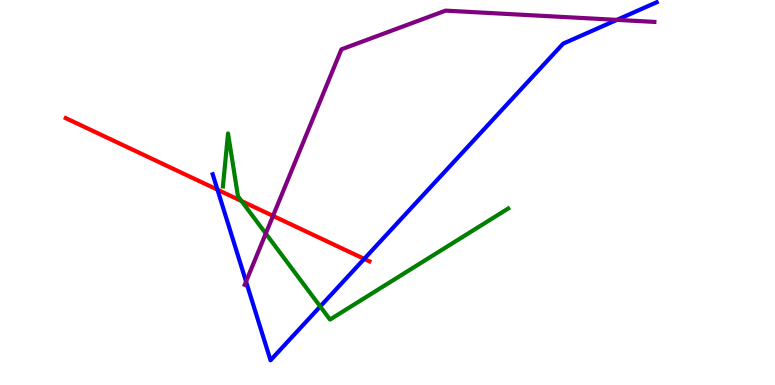[{'lines': ['blue', 'red'], 'intersections': [{'x': 2.81, 'y': 5.07}, {'x': 4.7, 'y': 3.28}]}, {'lines': ['green', 'red'], 'intersections': [{'x': 3.12, 'y': 4.78}]}, {'lines': ['purple', 'red'], 'intersections': [{'x': 3.52, 'y': 4.39}]}, {'lines': ['blue', 'green'], 'intersections': [{'x': 4.13, 'y': 2.04}]}, {'lines': ['blue', 'purple'], 'intersections': [{'x': 3.17, 'y': 2.69}, {'x': 7.96, 'y': 9.48}]}, {'lines': ['green', 'purple'], 'intersections': [{'x': 3.43, 'y': 3.93}]}]